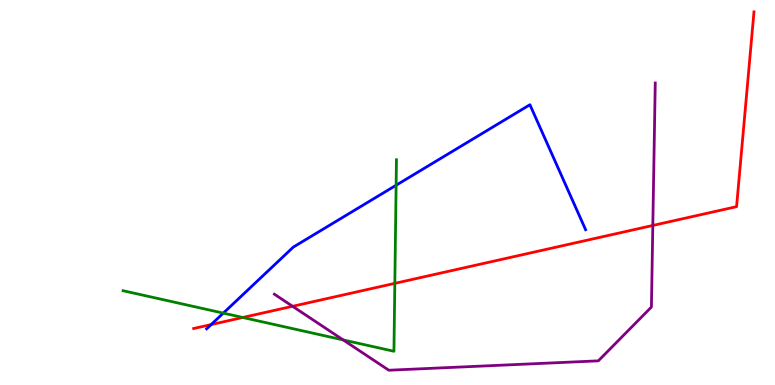[{'lines': ['blue', 'red'], 'intersections': [{'x': 2.72, 'y': 1.57}]}, {'lines': ['green', 'red'], 'intersections': [{'x': 3.13, 'y': 1.75}, {'x': 5.09, 'y': 2.64}]}, {'lines': ['purple', 'red'], 'intersections': [{'x': 3.78, 'y': 2.04}, {'x': 8.42, 'y': 4.14}]}, {'lines': ['blue', 'green'], 'intersections': [{'x': 2.88, 'y': 1.87}, {'x': 5.11, 'y': 5.19}]}, {'lines': ['blue', 'purple'], 'intersections': []}, {'lines': ['green', 'purple'], 'intersections': [{'x': 4.43, 'y': 1.17}]}]